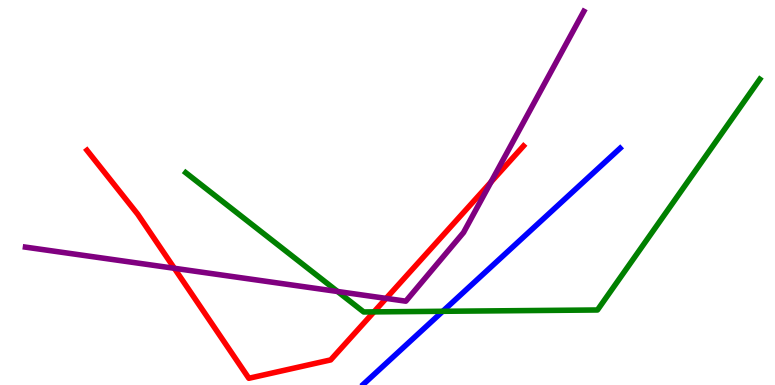[{'lines': ['blue', 'red'], 'intersections': []}, {'lines': ['green', 'red'], 'intersections': [{'x': 4.83, 'y': 1.9}]}, {'lines': ['purple', 'red'], 'intersections': [{'x': 2.25, 'y': 3.03}, {'x': 4.98, 'y': 2.25}, {'x': 6.34, 'y': 5.27}]}, {'lines': ['blue', 'green'], 'intersections': [{'x': 5.71, 'y': 1.91}]}, {'lines': ['blue', 'purple'], 'intersections': []}, {'lines': ['green', 'purple'], 'intersections': [{'x': 4.36, 'y': 2.43}]}]